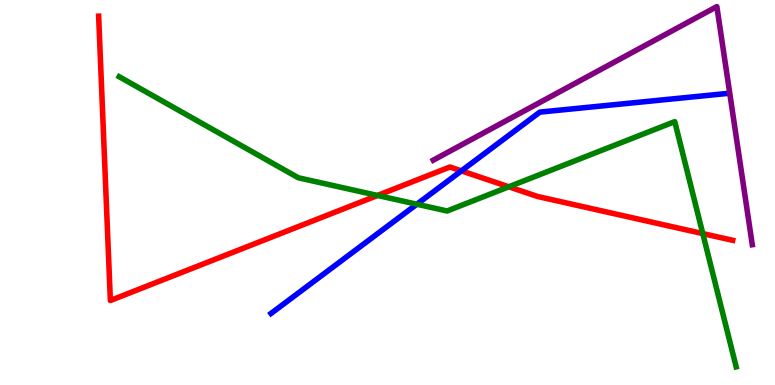[{'lines': ['blue', 'red'], 'intersections': [{'x': 5.95, 'y': 5.56}]}, {'lines': ['green', 'red'], 'intersections': [{'x': 4.87, 'y': 4.92}, {'x': 6.56, 'y': 5.15}, {'x': 9.07, 'y': 3.93}]}, {'lines': ['purple', 'red'], 'intersections': []}, {'lines': ['blue', 'green'], 'intersections': [{'x': 5.38, 'y': 4.7}]}, {'lines': ['blue', 'purple'], 'intersections': []}, {'lines': ['green', 'purple'], 'intersections': []}]